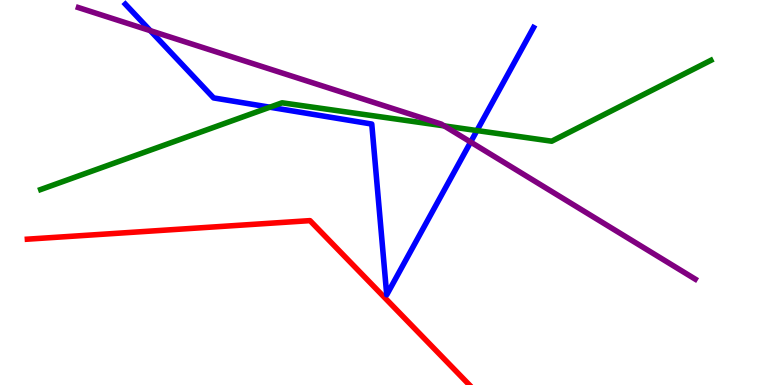[{'lines': ['blue', 'red'], 'intersections': []}, {'lines': ['green', 'red'], 'intersections': []}, {'lines': ['purple', 'red'], 'intersections': []}, {'lines': ['blue', 'green'], 'intersections': [{'x': 3.48, 'y': 7.22}, {'x': 6.15, 'y': 6.61}]}, {'lines': ['blue', 'purple'], 'intersections': [{'x': 1.94, 'y': 9.2}, {'x': 6.07, 'y': 6.31}]}, {'lines': ['green', 'purple'], 'intersections': [{'x': 5.73, 'y': 6.73}]}]